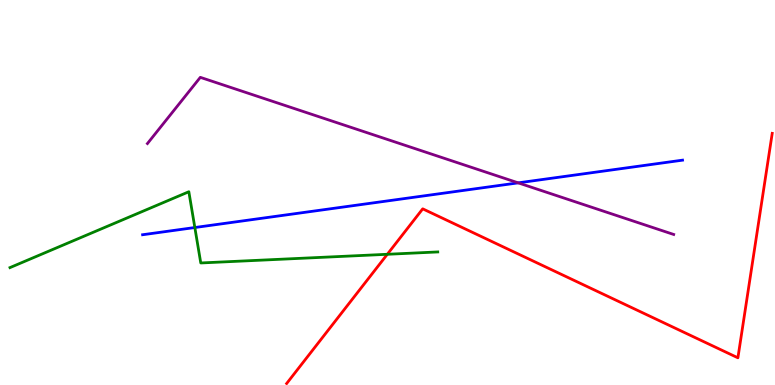[{'lines': ['blue', 'red'], 'intersections': []}, {'lines': ['green', 'red'], 'intersections': [{'x': 5.0, 'y': 3.4}]}, {'lines': ['purple', 'red'], 'intersections': []}, {'lines': ['blue', 'green'], 'intersections': [{'x': 2.51, 'y': 4.09}]}, {'lines': ['blue', 'purple'], 'intersections': [{'x': 6.69, 'y': 5.25}]}, {'lines': ['green', 'purple'], 'intersections': []}]